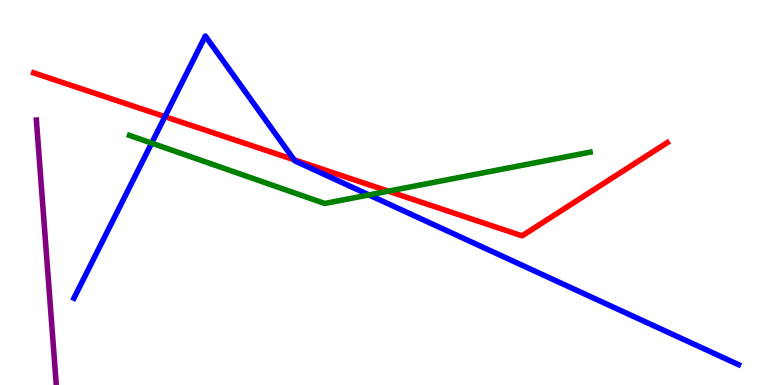[{'lines': ['blue', 'red'], 'intersections': [{'x': 2.13, 'y': 6.97}, {'x': 3.79, 'y': 5.85}]}, {'lines': ['green', 'red'], 'intersections': [{'x': 5.01, 'y': 5.03}]}, {'lines': ['purple', 'red'], 'intersections': []}, {'lines': ['blue', 'green'], 'intersections': [{'x': 1.96, 'y': 6.28}, {'x': 4.76, 'y': 4.94}]}, {'lines': ['blue', 'purple'], 'intersections': []}, {'lines': ['green', 'purple'], 'intersections': []}]